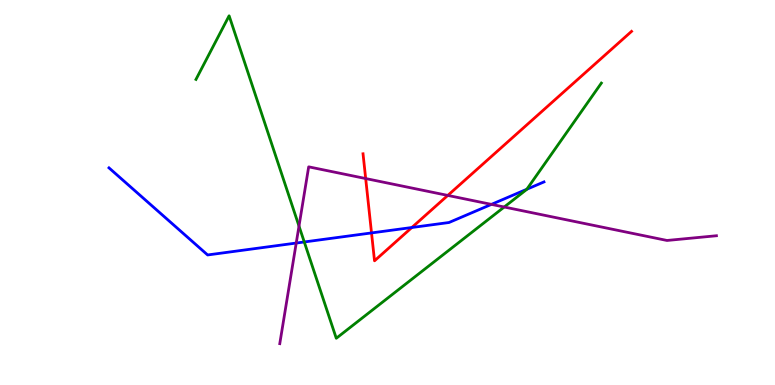[{'lines': ['blue', 'red'], 'intersections': [{'x': 4.79, 'y': 3.95}, {'x': 5.31, 'y': 4.09}]}, {'lines': ['green', 'red'], 'intersections': []}, {'lines': ['purple', 'red'], 'intersections': [{'x': 4.72, 'y': 5.36}, {'x': 5.78, 'y': 4.92}]}, {'lines': ['blue', 'green'], 'intersections': [{'x': 3.93, 'y': 3.72}, {'x': 6.8, 'y': 5.08}]}, {'lines': ['blue', 'purple'], 'intersections': [{'x': 3.82, 'y': 3.69}, {'x': 6.34, 'y': 4.69}]}, {'lines': ['green', 'purple'], 'intersections': [{'x': 3.86, 'y': 4.13}, {'x': 6.51, 'y': 4.62}]}]